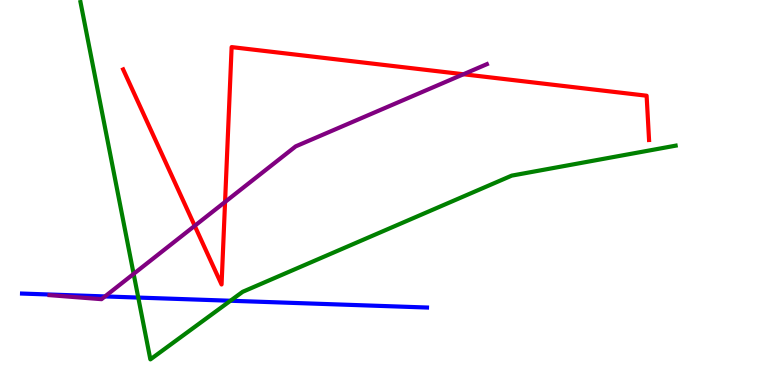[{'lines': ['blue', 'red'], 'intersections': []}, {'lines': ['green', 'red'], 'intersections': []}, {'lines': ['purple', 'red'], 'intersections': [{'x': 2.51, 'y': 4.13}, {'x': 2.9, 'y': 4.75}, {'x': 5.98, 'y': 8.07}]}, {'lines': ['blue', 'green'], 'intersections': [{'x': 1.78, 'y': 2.27}, {'x': 2.97, 'y': 2.19}]}, {'lines': ['blue', 'purple'], 'intersections': [{'x': 1.35, 'y': 2.3}]}, {'lines': ['green', 'purple'], 'intersections': [{'x': 1.72, 'y': 2.89}]}]